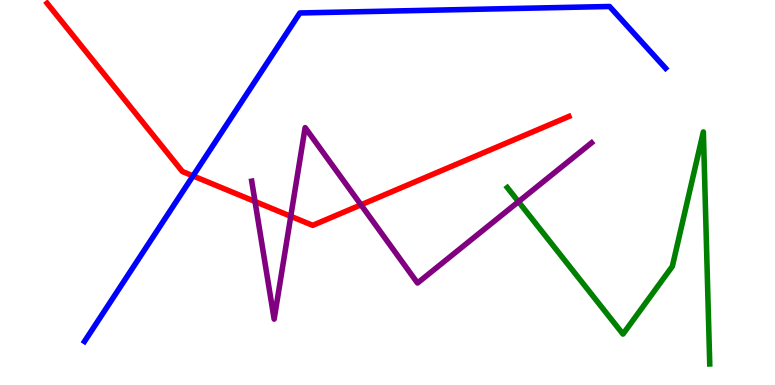[{'lines': ['blue', 'red'], 'intersections': [{'x': 2.49, 'y': 5.43}]}, {'lines': ['green', 'red'], 'intersections': []}, {'lines': ['purple', 'red'], 'intersections': [{'x': 3.29, 'y': 4.77}, {'x': 3.75, 'y': 4.38}, {'x': 4.66, 'y': 4.68}]}, {'lines': ['blue', 'green'], 'intersections': []}, {'lines': ['blue', 'purple'], 'intersections': []}, {'lines': ['green', 'purple'], 'intersections': [{'x': 6.69, 'y': 4.76}]}]